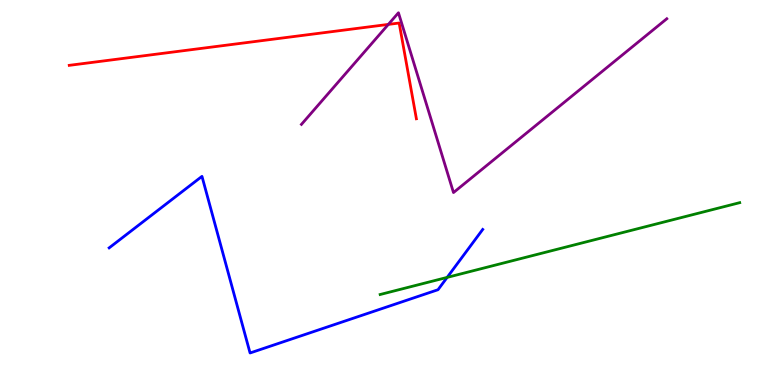[{'lines': ['blue', 'red'], 'intersections': []}, {'lines': ['green', 'red'], 'intersections': []}, {'lines': ['purple', 'red'], 'intersections': [{'x': 5.01, 'y': 9.37}]}, {'lines': ['blue', 'green'], 'intersections': [{'x': 5.77, 'y': 2.79}]}, {'lines': ['blue', 'purple'], 'intersections': []}, {'lines': ['green', 'purple'], 'intersections': []}]